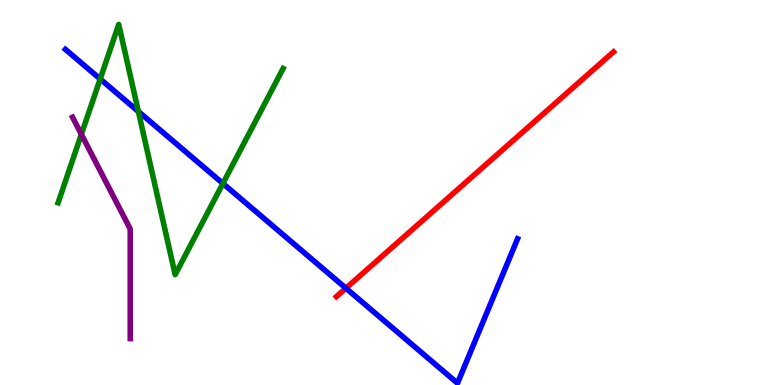[{'lines': ['blue', 'red'], 'intersections': [{'x': 4.46, 'y': 2.51}]}, {'lines': ['green', 'red'], 'intersections': []}, {'lines': ['purple', 'red'], 'intersections': []}, {'lines': ['blue', 'green'], 'intersections': [{'x': 1.29, 'y': 7.95}, {'x': 1.79, 'y': 7.1}, {'x': 2.88, 'y': 5.23}]}, {'lines': ['blue', 'purple'], 'intersections': []}, {'lines': ['green', 'purple'], 'intersections': [{'x': 1.05, 'y': 6.51}]}]